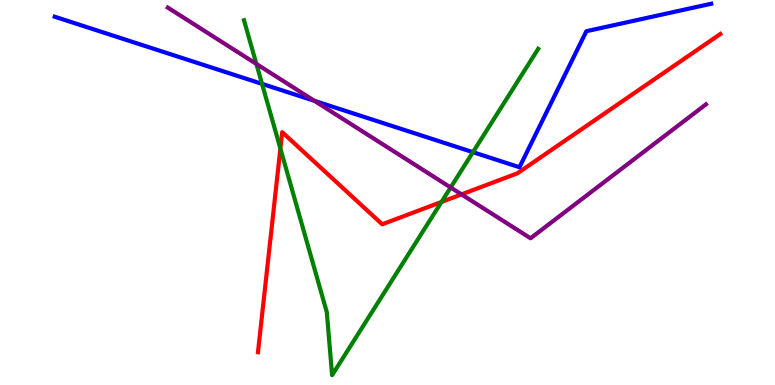[{'lines': ['blue', 'red'], 'intersections': []}, {'lines': ['green', 'red'], 'intersections': [{'x': 3.62, 'y': 6.14}, {'x': 5.7, 'y': 4.76}]}, {'lines': ['purple', 'red'], 'intersections': [{'x': 5.96, 'y': 4.95}]}, {'lines': ['blue', 'green'], 'intersections': [{'x': 3.38, 'y': 7.82}, {'x': 6.1, 'y': 6.05}]}, {'lines': ['blue', 'purple'], 'intersections': [{'x': 4.06, 'y': 7.38}]}, {'lines': ['green', 'purple'], 'intersections': [{'x': 3.31, 'y': 8.34}, {'x': 5.81, 'y': 5.13}]}]